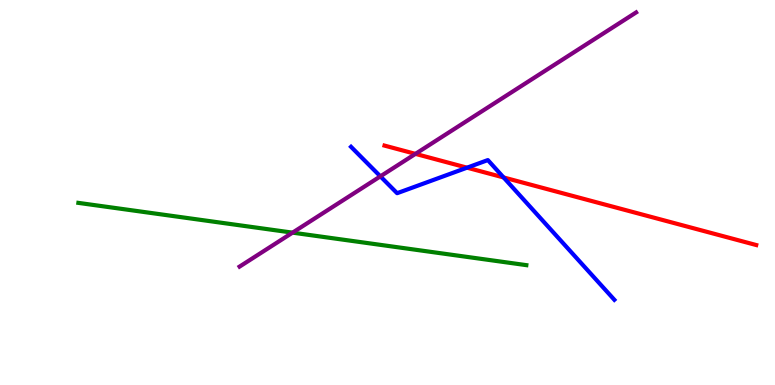[{'lines': ['blue', 'red'], 'intersections': [{'x': 6.03, 'y': 5.64}, {'x': 6.5, 'y': 5.39}]}, {'lines': ['green', 'red'], 'intersections': []}, {'lines': ['purple', 'red'], 'intersections': [{'x': 5.36, 'y': 6.0}]}, {'lines': ['blue', 'green'], 'intersections': []}, {'lines': ['blue', 'purple'], 'intersections': [{'x': 4.91, 'y': 5.42}]}, {'lines': ['green', 'purple'], 'intersections': [{'x': 3.77, 'y': 3.96}]}]